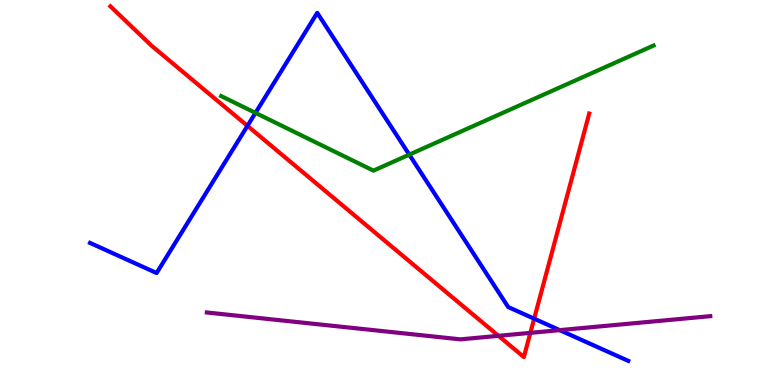[{'lines': ['blue', 'red'], 'intersections': [{'x': 3.19, 'y': 6.73}, {'x': 6.89, 'y': 1.72}]}, {'lines': ['green', 'red'], 'intersections': []}, {'lines': ['purple', 'red'], 'intersections': [{'x': 6.43, 'y': 1.28}, {'x': 6.84, 'y': 1.35}]}, {'lines': ['blue', 'green'], 'intersections': [{'x': 3.3, 'y': 7.07}, {'x': 5.28, 'y': 5.98}]}, {'lines': ['blue', 'purple'], 'intersections': [{'x': 7.22, 'y': 1.42}]}, {'lines': ['green', 'purple'], 'intersections': []}]